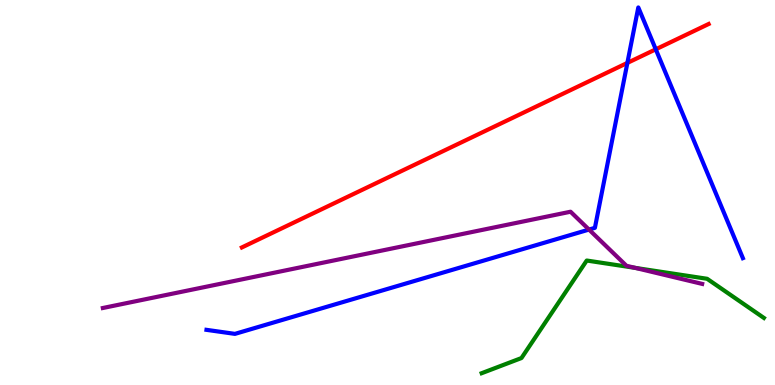[{'lines': ['blue', 'red'], 'intersections': [{'x': 8.1, 'y': 8.37}, {'x': 8.46, 'y': 8.72}]}, {'lines': ['green', 'red'], 'intersections': []}, {'lines': ['purple', 'red'], 'intersections': []}, {'lines': ['blue', 'green'], 'intersections': []}, {'lines': ['blue', 'purple'], 'intersections': [{'x': 7.6, 'y': 4.04}]}, {'lines': ['green', 'purple'], 'intersections': [{'x': 8.2, 'y': 3.04}]}]